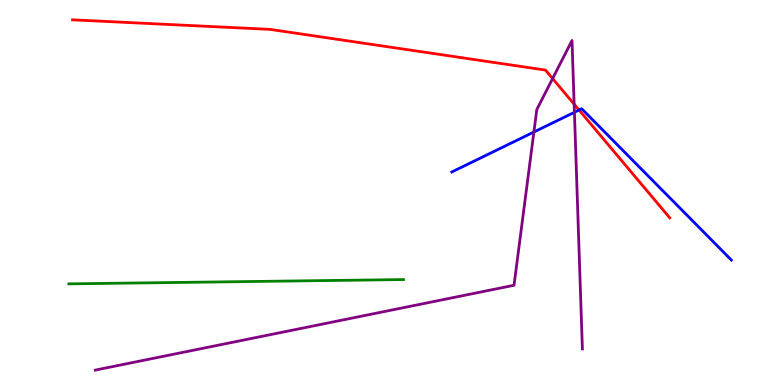[{'lines': ['blue', 'red'], 'intersections': [{'x': 7.47, 'y': 7.14}]}, {'lines': ['green', 'red'], 'intersections': []}, {'lines': ['purple', 'red'], 'intersections': [{'x': 7.13, 'y': 7.96}, {'x': 7.41, 'y': 7.29}]}, {'lines': ['blue', 'green'], 'intersections': []}, {'lines': ['blue', 'purple'], 'intersections': [{'x': 6.89, 'y': 6.57}, {'x': 7.41, 'y': 7.08}]}, {'lines': ['green', 'purple'], 'intersections': []}]